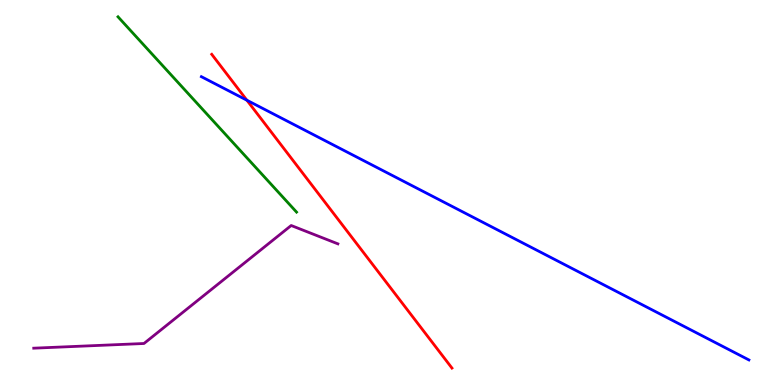[{'lines': ['blue', 'red'], 'intersections': [{'x': 3.19, 'y': 7.4}]}, {'lines': ['green', 'red'], 'intersections': []}, {'lines': ['purple', 'red'], 'intersections': []}, {'lines': ['blue', 'green'], 'intersections': []}, {'lines': ['blue', 'purple'], 'intersections': []}, {'lines': ['green', 'purple'], 'intersections': []}]